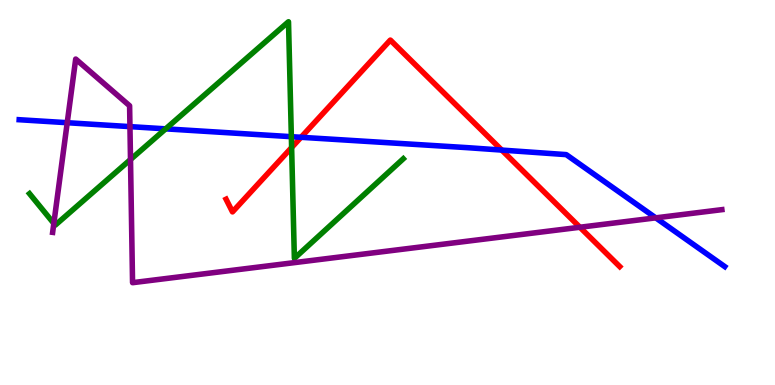[{'lines': ['blue', 'red'], 'intersections': [{'x': 3.88, 'y': 6.43}, {'x': 6.47, 'y': 6.1}]}, {'lines': ['green', 'red'], 'intersections': [{'x': 3.76, 'y': 6.17}]}, {'lines': ['purple', 'red'], 'intersections': [{'x': 7.48, 'y': 4.1}]}, {'lines': ['blue', 'green'], 'intersections': [{'x': 2.14, 'y': 6.65}, {'x': 3.76, 'y': 6.45}]}, {'lines': ['blue', 'purple'], 'intersections': [{'x': 0.867, 'y': 6.81}, {'x': 1.68, 'y': 6.71}, {'x': 8.46, 'y': 4.34}]}, {'lines': ['green', 'purple'], 'intersections': [{'x': 0.695, 'y': 4.2}, {'x': 1.68, 'y': 5.86}]}]